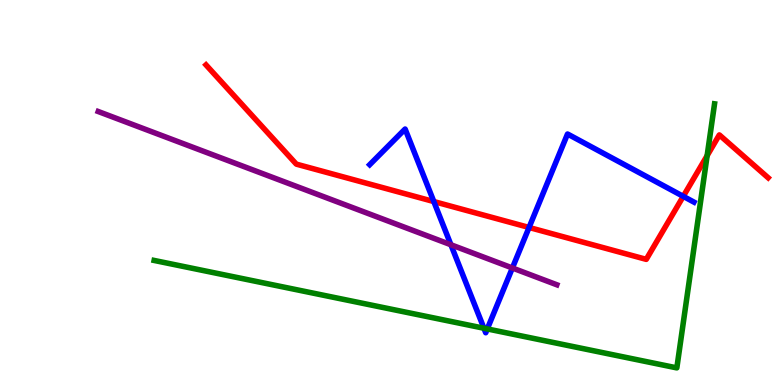[{'lines': ['blue', 'red'], 'intersections': [{'x': 5.6, 'y': 4.76}, {'x': 6.83, 'y': 4.09}, {'x': 8.82, 'y': 4.9}]}, {'lines': ['green', 'red'], 'intersections': [{'x': 9.12, 'y': 5.96}]}, {'lines': ['purple', 'red'], 'intersections': []}, {'lines': ['blue', 'green'], 'intersections': [{'x': 6.24, 'y': 1.47}, {'x': 6.29, 'y': 1.46}]}, {'lines': ['blue', 'purple'], 'intersections': [{'x': 5.82, 'y': 3.64}, {'x': 6.61, 'y': 3.04}]}, {'lines': ['green', 'purple'], 'intersections': []}]